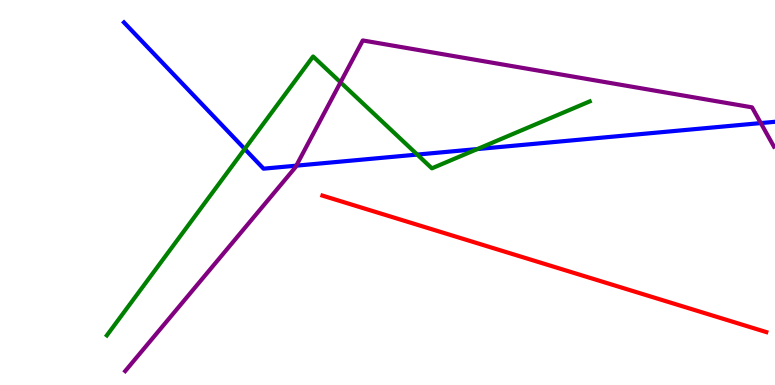[{'lines': ['blue', 'red'], 'intersections': []}, {'lines': ['green', 'red'], 'intersections': []}, {'lines': ['purple', 'red'], 'intersections': []}, {'lines': ['blue', 'green'], 'intersections': [{'x': 3.16, 'y': 6.13}, {'x': 5.38, 'y': 5.99}, {'x': 6.16, 'y': 6.13}]}, {'lines': ['blue', 'purple'], 'intersections': [{'x': 3.82, 'y': 5.7}, {'x': 9.82, 'y': 6.8}]}, {'lines': ['green', 'purple'], 'intersections': [{'x': 4.39, 'y': 7.86}]}]